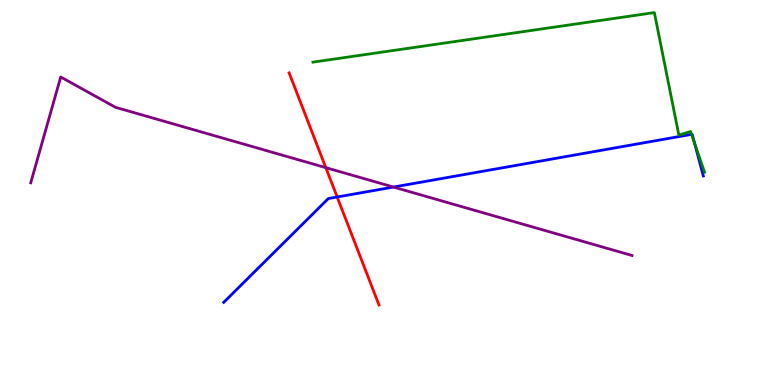[{'lines': ['blue', 'red'], 'intersections': [{'x': 4.35, 'y': 4.88}]}, {'lines': ['green', 'red'], 'intersections': []}, {'lines': ['purple', 'red'], 'intersections': [{'x': 4.2, 'y': 5.65}]}, {'lines': ['blue', 'green'], 'intersections': [{'x': 8.92, 'y': 6.51}, {'x': 8.96, 'y': 6.29}]}, {'lines': ['blue', 'purple'], 'intersections': [{'x': 5.08, 'y': 5.14}]}, {'lines': ['green', 'purple'], 'intersections': []}]